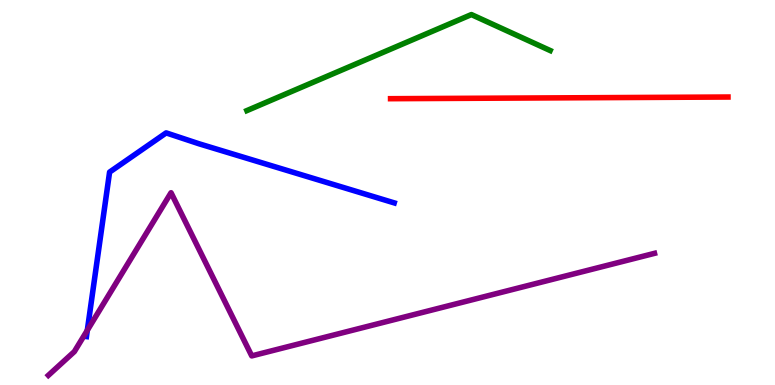[{'lines': ['blue', 'red'], 'intersections': []}, {'lines': ['green', 'red'], 'intersections': []}, {'lines': ['purple', 'red'], 'intersections': []}, {'lines': ['blue', 'green'], 'intersections': []}, {'lines': ['blue', 'purple'], 'intersections': [{'x': 1.13, 'y': 1.42}]}, {'lines': ['green', 'purple'], 'intersections': []}]